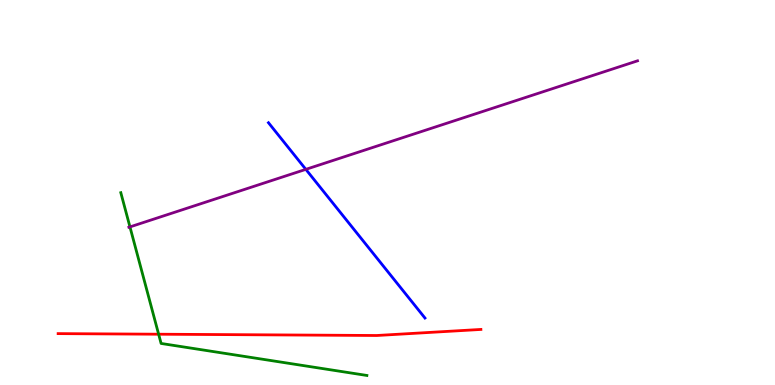[{'lines': ['blue', 'red'], 'intersections': []}, {'lines': ['green', 'red'], 'intersections': [{'x': 2.05, 'y': 1.32}]}, {'lines': ['purple', 'red'], 'intersections': []}, {'lines': ['blue', 'green'], 'intersections': []}, {'lines': ['blue', 'purple'], 'intersections': [{'x': 3.95, 'y': 5.6}]}, {'lines': ['green', 'purple'], 'intersections': [{'x': 1.68, 'y': 4.11}]}]